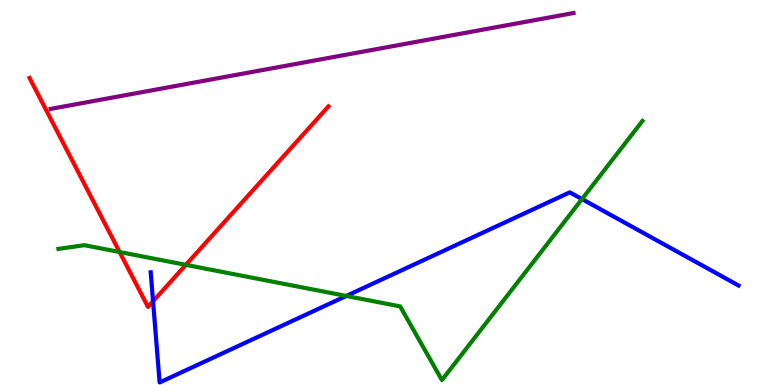[{'lines': ['blue', 'red'], 'intersections': [{'x': 1.97, 'y': 2.17}]}, {'lines': ['green', 'red'], 'intersections': [{'x': 1.54, 'y': 3.45}, {'x': 2.4, 'y': 3.12}]}, {'lines': ['purple', 'red'], 'intersections': []}, {'lines': ['blue', 'green'], 'intersections': [{'x': 4.47, 'y': 2.31}, {'x': 7.51, 'y': 4.83}]}, {'lines': ['blue', 'purple'], 'intersections': []}, {'lines': ['green', 'purple'], 'intersections': []}]